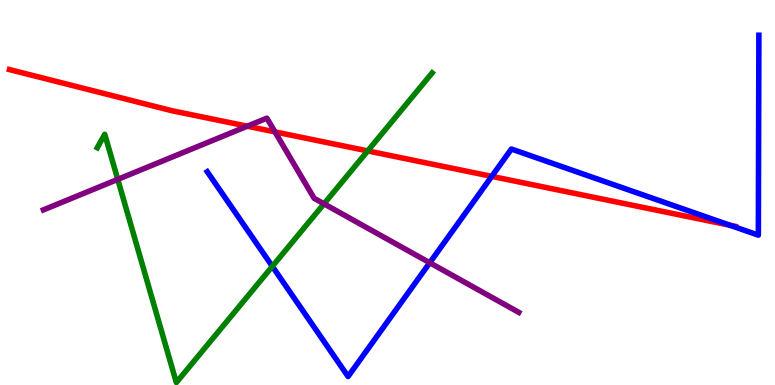[{'lines': ['blue', 'red'], 'intersections': [{'x': 6.35, 'y': 5.42}, {'x': 9.42, 'y': 4.15}]}, {'lines': ['green', 'red'], 'intersections': [{'x': 4.74, 'y': 6.08}]}, {'lines': ['purple', 'red'], 'intersections': [{'x': 3.19, 'y': 6.72}, {'x': 3.55, 'y': 6.57}]}, {'lines': ['blue', 'green'], 'intersections': [{'x': 3.51, 'y': 3.08}]}, {'lines': ['blue', 'purple'], 'intersections': [{'x': 5.55, 'y': 3.18}]}, {'lines': ['green', 'purple'], 'intersections': [{'x': 1.52, 'y': 5.34}, {'x': 4.18, 'y': 4.71}]}]